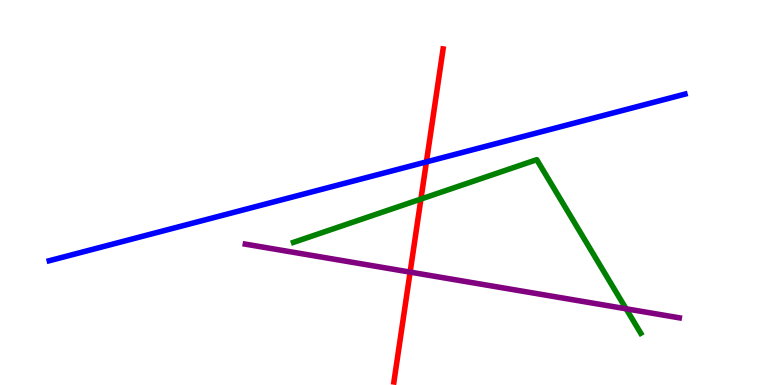[{'lines': ['blue', 'red'], 'intersections': [{'x': 5.5, 'y': 5.8}]}, {'lines': ['green', 'red'], 'intersections': [{'x': 5.43, 'y': 4.83}]}, {'lines': ['purple', 'red'], 'intersections': [{'x': 5.29, 'y': 2.93}]}, {'lines': ['blue', 'green'], 'intersections': []}, {'lines': ['blue', 'purple'], 'intersections': []}, {'lines': ['green', 'purple'], 'intersections': [{'x': 8.08, 'y': 1.98}]}]